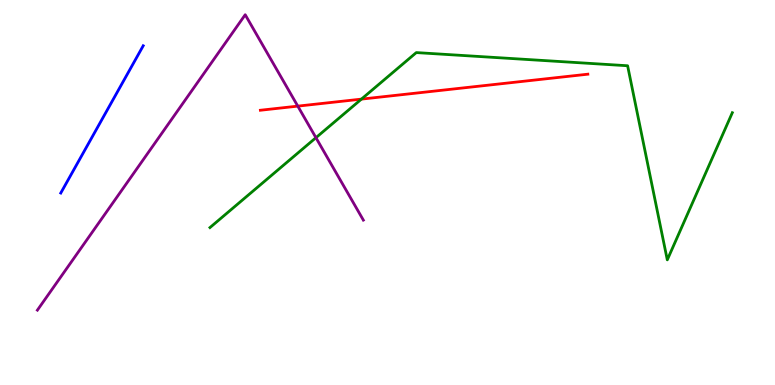[{'lines': ['blue', 'red'], 'intersections': []}, {'lines': ['green', 'red'], 'intersections': [{'x': 4.66, 'y': 7.43}]}, {'lines': ['purple', 'red'], 'intersections': [{'x': 3.84, 'y': 7.24}]}, {'lines': ['blue', 'green'], 'intersections': []}, {'lines': ['blue', 'purple'], 'intersections': []}, {'lines': ['green', 'purple'], 'intersections': [{'x': 4.08, 'y': 6.42}]}]